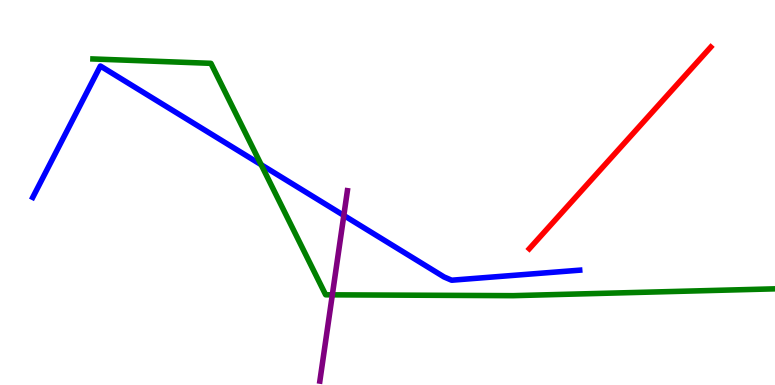[{'lines': ['blue', 'red'], 'intersections': []}, {'lines': ['green', 'red'], 'intersections': []}, {'lines': ['purple', 'red'], 'intersections': []}, {'lines': ['blue', 'green'], 'intersections': [{'x': 3.37, 'y': 5.72}]}, {'lines': ['blue', 'purple'], 'intersections': [{'x': 4.44, 'y': 4.4}]}, {'lines': ['green', 'purple'], 'intersections': [{'x': 4.29, 'y': 2.34}]}]